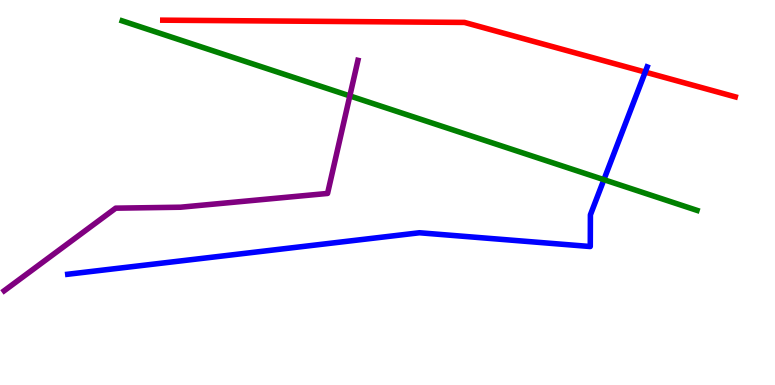[{'lines': ['blue', 'red'], 'intersections': [{'x': 8.33, 'y': 8.13}]}, {'lines': ['green', 'red'], 'intersections': []}, {'lines': ['purple', 'red'], 'intersections': []}, {'lines': ['blue', 'green'], 'intersections': [{'x': 7.79, 'y': 5.33}]}, {'lines': ['blue', 'purple'], 'intersections': []}, {'lines': ['green', 'purple'], 'intersections': [{'x': 4.51, 'y': 7.51}]}]